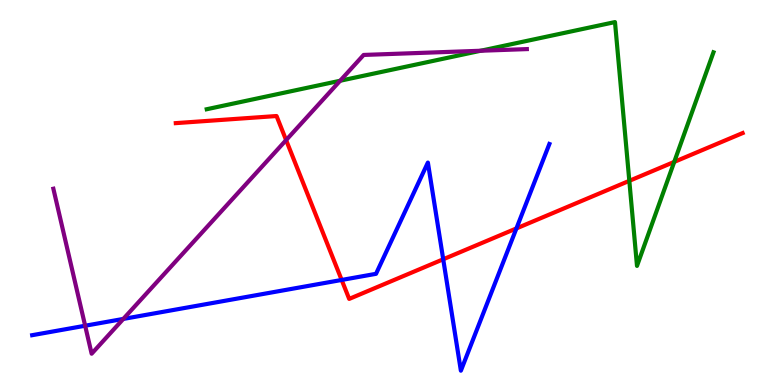[{'lines': ['blue', 'red'], 'intersections': [{'x': 4.41, 'y': 2.73}, {'x': 5.72, 'y': 3.27}, {'x': 6.66, 'y': 4.07}]}, {'lines': ['green', 'red'], 'intersections': [{'x': 8.12, 'y': 5.3}, {'x': 8.7, 'y': 5.79}]}, {'lines': ['purple', 'red'], 'intersections': [{'x': 3.69, 'y': 6.36}]}, {'lines': ['blue', 'green'], 'intersections': []}, {'lines': ['blue', 'purple'], 'intersections': [{'x': 1.1, 'y': 1.54}, {'x': 1.59, 'y': 1.72}]}, {'lines': ['green', 'purple'], 'intersections': [{'x': 4.39, 'y': 7.9}, {'x': 6.2, 'y': 8.68}]}]